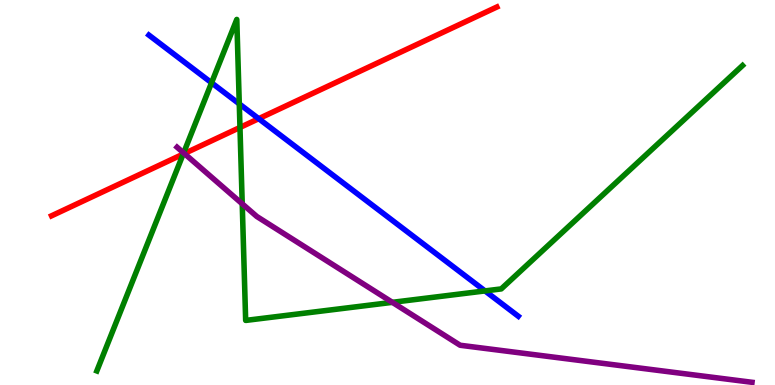[{'lines': ['blue', 'red'], 'intersections': [{'x': 3.34, 'y': 6.92}]}, {'lines': ['green', 'red'], 'intersections': [{'x': 2.36, 'y': 6.0}, {'x': 3.1, 'y': 6.69}]}, {'lines': ['purple', 'red'], 'intersections': [{'x': 2.38, 'y': 6.01}]}, {'lines': ['blue', 'green'], 'intersections': [{'x': 2.73, 'y': 7.85}, {'x': 3.09, 'y': 7.3}, {'x': 6.26, 'y': 2.44}]}, {'lines': ['blue', 'purple'], 'intersections': []}, {'lines': ['green', 'purple'], 'intersections': [{'x': 2.37, 'y': 6.03}, {'x': 3.13, 'y': 4.71}, {'x': 5.06, 'y': 2.15}]}]